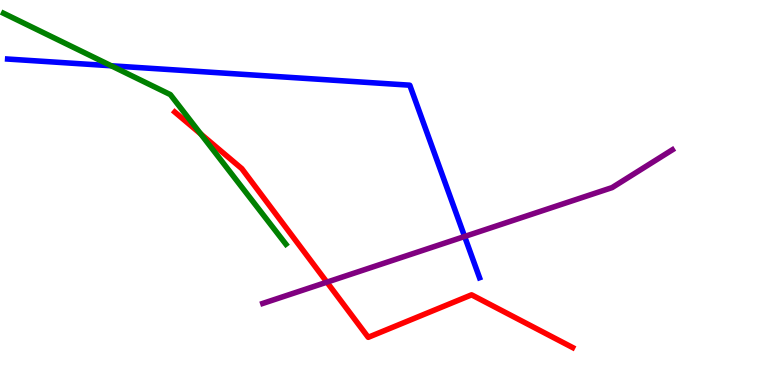[{'lines': ['blue', 'red'], 'intersections': []}, {'lines': ['green', 'red'], 'intersections': [{'x': 2.59, 'y': 6.52}]}, {'lines': ['purple', 'red'], 'intersections': [{'x': 4.22, 'y': 2.67}]}, {'lines': ['blue', 'green'], 'intersections': [{'x': 1.44, 'y': 8.29}]}, {'lines': ['blue', 'purple'], 'intersections': [{'x': 5.99, 'y': 3.86}]}, {'lines': ['green', 'purple'], 'intersections': []}]